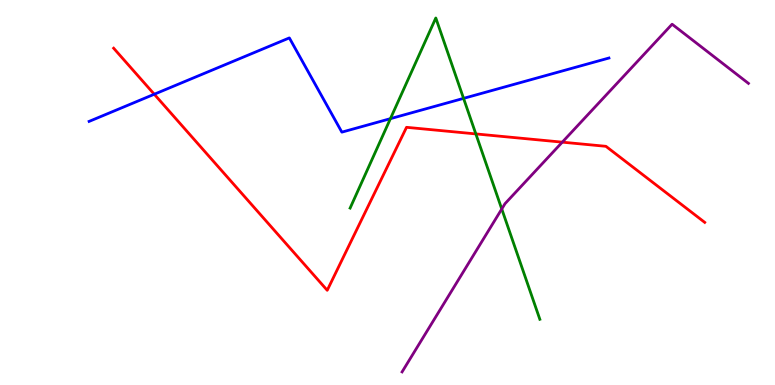[{'lines': ['blue', 'red'], 'intersections': [{'x': 1.99, 'y': 7.55}]}, {'lines': ['green', 'red'], 'intersections': [{'x': 6.14, 'y': 6.52}]}, {'lines': ['purple', 'red'], 'intersections': [{'x': 7.26, 'y': 6.31}]}, {'lines': ['blue', 'green'], 'intersections': [{'x': 5.04, 'y': 6.92}, {'x': 5.98, 'y': 7.44}]}, {'lines': ['blue', 'purple'], 'intersections': []}, {'lines': ['green', 'purple'], 'intersections': [{'x': 6.47, 'y': 4.57}]}]